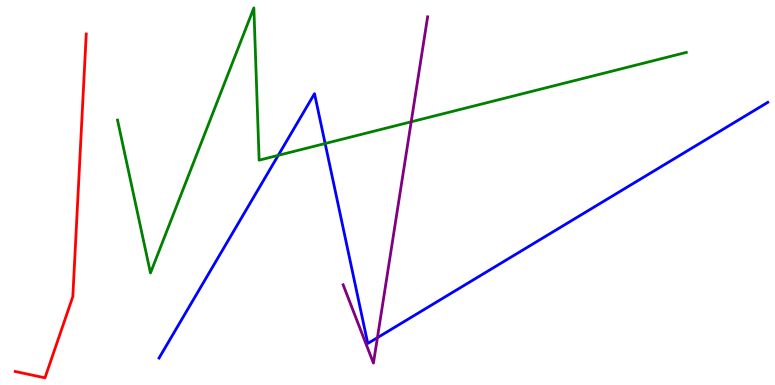[{'lines': ['blue', 'red'], 'intersections': []}, {'lines': ['green', 'red'], 'intersections': []}, {'lines': ['purple', 'red'], 'intersections': []}, {'lines': ['blue', 'green'], 'intersections': [{'x': 3.59, 'y': 5.96}, {'x': 4.2, 'y': 6.27}]}, {'lines': ['blue', 'purple'], 'intersections': [{'x': 4.87, 'y': 1.23}]}, {'lines': ['green', 'purple'], 'intersections': [{'x': 5.31, 'y': 6.84}]}]